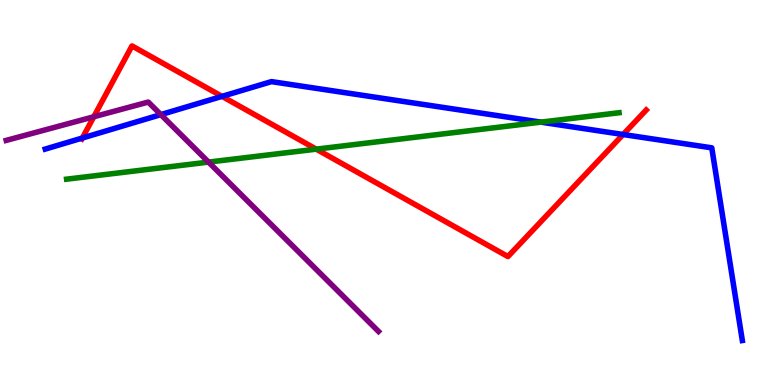[{'lines': ['blue', 'red'], 'intersections': [{'x': 1.06, 'y': 6.42}, {'x': 2.86, 'y': 7.5}, {'x': 8.04, 'y': 6.51}]}, {'lines': ['green', 'red'], 'intersections': [{'x': 4.08, 'y': 6.13}]}, {'lines': ['purple', 'red'], 'intersections': [{'x': 1.21, 'y': 6.97}]}, {'lines': ['blue', 'green'], 'intersections': [{'x': 6.98, 'y': 6.83}]}, {'lines': ['blue', 'purple'], 'intersections': [{'x': 2.08, 'y': 7.02}]}, {'lines': ['green', 'purple'], 'intersections': [{'x': 2.69, 'y': 5.79}]}]